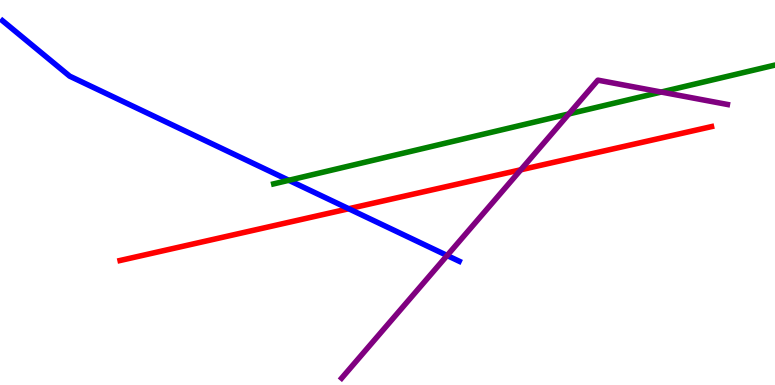[{'lines': ['blue', 'red'], 'intersections': [{'x': 4.5, 'y': 4.58}]}, {'lines': ['green', 'red'], 'intersections': []}, {'lines': ['purple', 'red'], 'intersections': [{'x': 6.72, 'y': 5.59}]}, {'lines': ['blue', 'green'], 'intersections': [{'x': 3.73, 'y': 5.32}]}, {'lines': ['blue', 'purple'], 'intersections': [{'x': 5.77, 'y': 3.36}]}, {'lines': ['green', 'purple'], 'intersections': [{'x': 7.34, 'y': 7.04}, {'x': 8.53, 'y': 7.61}]}]